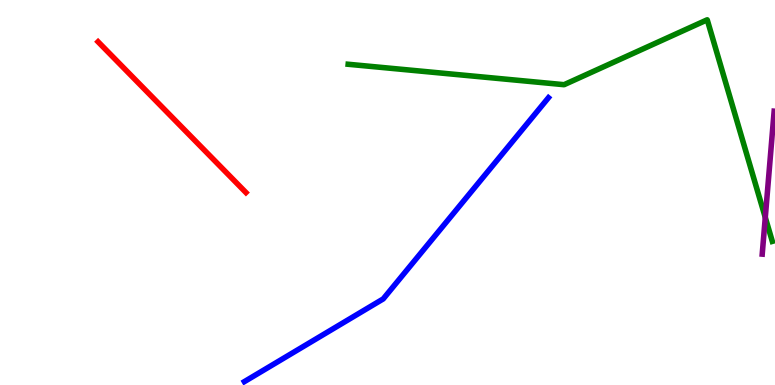[{'lines': ['blue', 'red'], 'intersections': []}, {'lines': ['green', 'red'], 'intersections': []}, {'lines': ['purple', 'red'], 'intersections': []}, {'lines': ['blue', 'green'], 'intersections': []}, {'lines': ['blue', 'purple'], 'intersections': []}, {'lines': ['green', 'purple'], 'intersections': [{'x': 9.87, 'y': 4.35}]}]